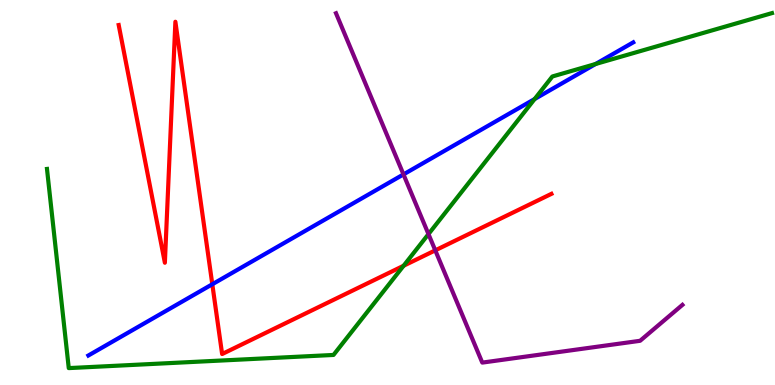[{'lines': ['blue', 'red'], 'intersections': [{'x': 2.74, 'y': 2.62}]}, {'lines': ['green', 'red'], 'intersections': [{'x': 5.21, 'y': 3.1}]}, {'lines': ['purple', 'red'], 'intersections': [{'x': 5.62, 'y': 3.5}]}, {'lines': ['blue', 'green'], 'intersections': [{'x': 6.9, 'y': 7.43}, {'x': 7.69, 'y': 8.34}]}, {'lines': ['blue', 'purple'], 'intersections': [{'x': 5.21, 'y': 5.47}]}, {'lines': ['green', 'purple'], 'intersections': [{'x': 5.53, 'y': 3.92}]}]